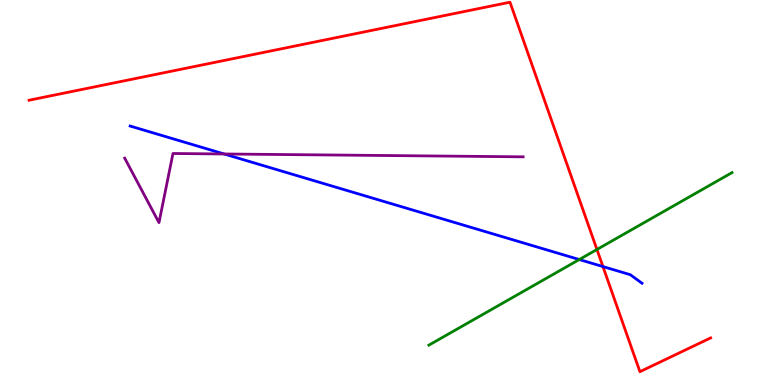[{'lines': ['blue', 'red'], 'intersections': [{'x': 7.78, 'y': 3.08}]}, {'lines': ['green', 'red'], 'intersections': [{'x': 7.7, 'y': 3.52}]}, {'lines': ['purple', 'red'], 'intersections': []}, {'lines': ['blue', 'green'], 'intersections': [{'x': 7.47, 'y': 3.26}]}, {'lines': ['blue', 'purple'], 'intersections': [{'x': 2.89, 'y': 6.0}]}, {'lines': ['green', 'purple'], 'intersections': []}]